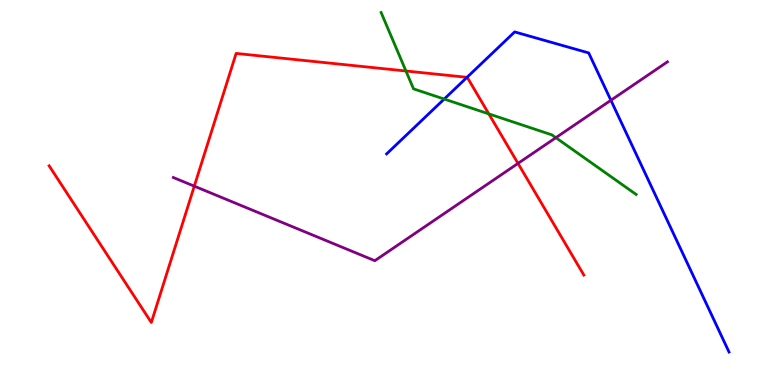[{'lines': ['blue', 'red'], 'intersections': [{'x': 6.03, 'y': 7.99}]}, {'lines': ['green', 'red'], 'intersections': [{'x': 5.24, 'y': 8.16}, {'x': 6.31, 'y': 7.04}]}, {'lines': ['purple', 'red'], 'intersections': [{'x': 2.51, 'y': 5.16}, {'x': 6.68, 'y': 5.76}]}, {'lines': ['blue', 'green'], 'intersections': [{'x': 5.73, 'y': 7.43}]}, {'lines': ['blue', 'purple'], 'intersections': [{'x': 7.88, 'y': 7.4}]}, {'lines': ['green', 'purple'], 'intersections': [{'x': 7.17, 'y': 6.42}]}]